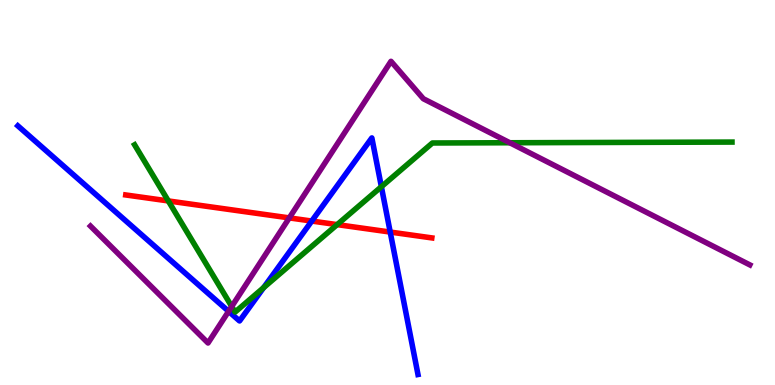[{'lines': ['blue', 'red'], 'intersections': [{'x': 4.02, 'y': 4.26}, {'x': 5.03, 'y': 3.97}]}, {'lines': ['green', 'red'], 'intersections': [{'x': 2.17, 'y': 4.78}, {'x': 4.35, 'y': 4.17}]}, {'lines': ['purple', 'red'], 'intersections': [{'x': 3.73, 'y': 4.34}]}, {'lines': ['blue', 'green'], 'intersections': [{'x': 3.4, 'y': 2.53}, {'x': 4.92, 'y': 5.15}]}, {'lines': ['blue', 'purple'], 'intersections': [{'x': 2.95, 'y': 1.91}]}, {'lines': ['green', 'purple'], 'intersections': [{'x': 2.99, 'y': 2.04}, {'x': 6.58, 'y': 6.29}]}]